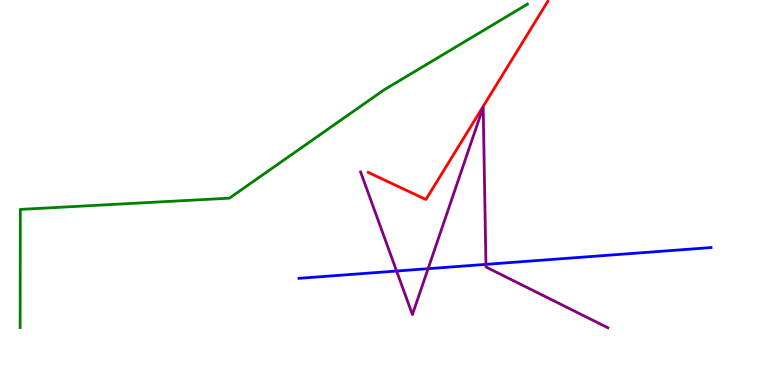[{'lines': ['blue', 'red'], 'intersections': []}, {'lines': ['green', 'red'], 'intersections': []}, {'lines': ['purple', 'red'], 'intersections': []}, {'lines': ['blue', 'green'], 'intersections': []}, {'lines': ['blue', 'purple'], 'intersections': [{'x': 5.12, 'y': 2.96}, {'x': 5.52, 'y': 3.02}, {'x': 6.27, 'y': 3.13}]}, {'lines': ['green', 'purple'], 'intersections': []}]